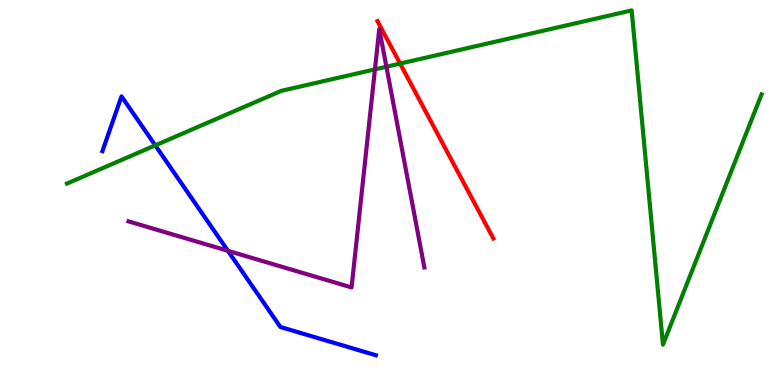[{'lines': ['blue', 'red'], 'intersections': []}, {'lines': ['green', 'red'], 'intersections': [{'x': 5.16, 'y': 8.35}]}, {'lines': ['purple', 'red'], 'intersections': []}, {'lines': ['blue', 'green'], 'intersections': [{'x': 2.0, 'y': 6.22}]}, {'lines': ['blue', 'purple'], 'intersections': [{'x': 2.94, 'y': 3.49}]}, {'lines': ['green', 'purple'], 'intersections': [{'x': 4.84, 'y': 8.2}, {'x': 4.99, 'y': 8.27}]}]